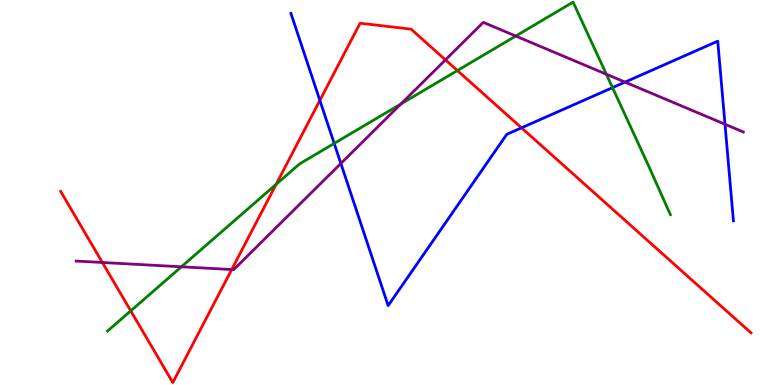[{'lines': ['blue', 'red'], 'intersections': [{'x': 4.13, 'y': 7.39}, {'x': 6.73, 'y': 6.68}]}, {'lines': ['green', 'red'], 'intersections': [{'x': 1.69, 'y': 1.93}, {'x': 3.56, 'y': 5.21}, {'x': 5.9, 'y': 8.17}]}, {'lines': ['purple', 'red'], 'intersections': [{'x': 1.32, 'y': 3.18}, {'x': 2.99, 'y': 3.0}, {'x': 5.75, 'y': 8.44}]}, {'lines': ['blue', 'green'], 'intersections': [{'x': 4.31, 'y': 6.27}, {'x': 7.9, 'y': 7.72}]}, {'lines': ['blue', 'purple'], 'intersections': [{'x': 4.4, 'y': 5.75}, {'x': 8.06, 'y': 7.87}, {'x': 9.35, 'y': 6.77}]}, {'lines': ['green', 'purple'], 'intersections': [{'x': 2.34, 'y': 3.07}, {'x': 5.17, 'y': 7.3}, {'x': 6.65, 'y': 9.06}, {'x': 7.82, 'y': 8.07}]}]